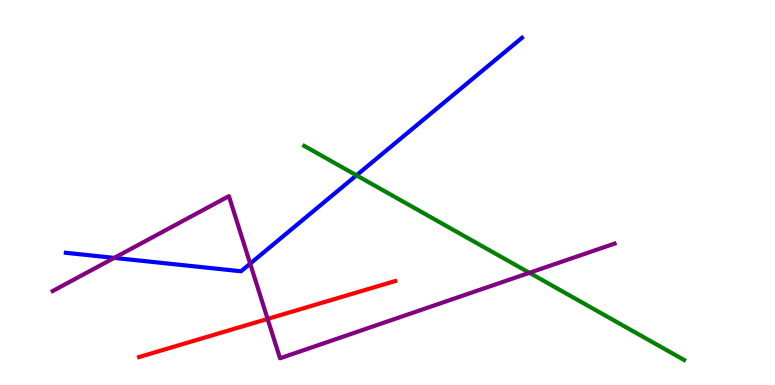[{'lines': ['blue', 'red'], 'intersections': []}, {'lines': ['green', 'red'], 'intersections': []}, {'lines': ['purple', 'red'], 'intersections': [{'x': 3.45, 'y': 1.72}]}, {'lines': ['blue', 'green'], 'intersections': [{'x': 4.6, 'y': 5.45}]}, {'lines': ['blue', 'purple'], 'intersections': [{'x': 1.47, 'y': 3.3}, {'x': 3.23, 'y': 3.15}]}, {'lines': ['green', 'purple'], 'intersections': [{'x': 6.83, 'y': 2.91}]}]